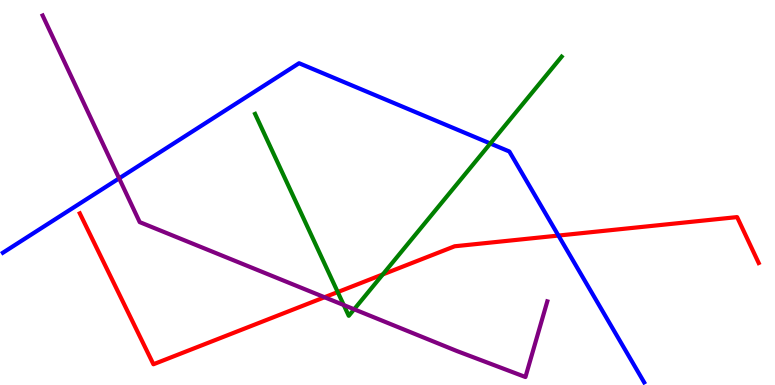[{'lines': ['blue', 'red'], 'intersections': [{'x': 7.21, 'y': 3.88}]}, {'lines': ['green', 'red'], 'intersections': [{'x': 4.36, 'y': 2.41}, {'x': 4.94, 'y': 2.87}]}, {'lines': ['purple', 'red'], 'intersections': [{'x': 4.19, 'y': 2.28}]}, {'lines': ['blue', 'green'], 'intersections': [{'x': 6.33, 'y': 6.27}]}, {'lines': ['blue', 'purple'], 'intersections': [{'x': 1.54, 'y': 5.37}]}, {'lines': ['green', 'purple'], 'intersections': [{'x': 4.44, 'y': 2.08}, {'x': 4.57, 'y': 1.97}]}]